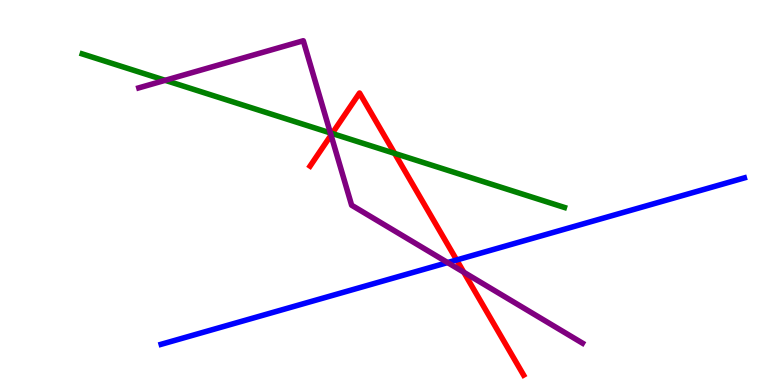[{'lines': ['blue', 'red'], 'intersections': [{'x': 5.89, 'y': 3.25}]}, {'lines': ['green', 'red'], 'intersections': [{'x': 4.29, 'y': 6.53}, {'x': 5.09, 'y': 6.02}]}, {'lines': ['purple', 'red'], 'intersections': [{'x': 4.27, 'y': 6.49}, {'x': 5.98, 'y': 2.93}]}, {'lines': ['blue', 'green'], 'intersections': []}, {'lines': ['blue', 'purple'], 'intersections': [{'x': 5.78, 'y': 3.18}]}, {'lines': ['green', 'purple'], 'intersections': [{'x': 2.13, 'y': 7.91}, {'x': 4.26, 'y': 6.55}]}]